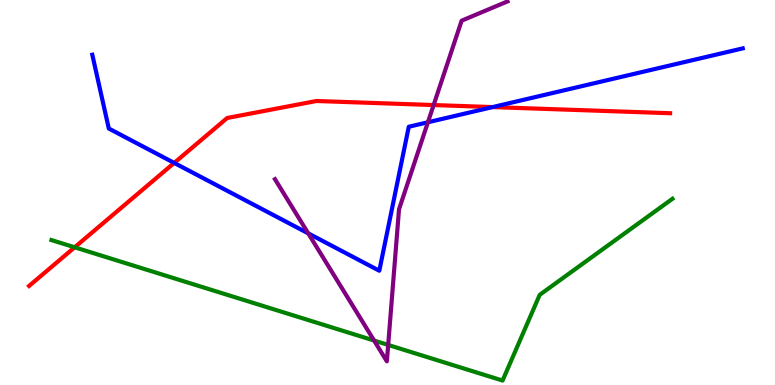[{'lines': ['blue', 'red'], 'intersections': [{'x': 2.25, 'y': 5.77}, {'x': 6.36, 'y': 7.22}]}, {'lines': ['green', 'red'], 'intersections': [{'x': 0.963, 'y': 3.58}]}, {'lines': ['purple', 'red'], 'intersections': [{'x': 5.6, 'y': 7.27}]}, {'lines': ['blue', 'green'], 'intersections': []}, {'lines': ['blue', 'purple'], 'intersections': [{'x': 3.98, 'y': 3.94}, {'x': 5.52, 'y': 6.82}]}, {'lines': ['green', 'purple'], 'intersections': [{'x': 4.83, 'y': 1.15}, {'x': 5.01, 'y': 1.04}]}]